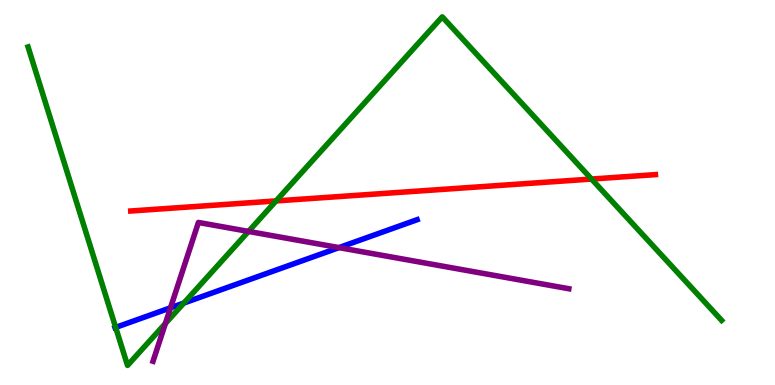[{'lines': ['blue', 'red'], 'intersections': []}, {'lines': ['green', 'red'], 'intersections': [{'x': 3.56, 'y': 4.78}, {'x': 7.63, 'y': 5.35}]}, {'lines': ['purple', 'red'], 'intersections': []}, {'lines': ['blue', 'green'], 'intersections': [{'x': 1.49, 'y': 1.5}, {'x': 2.37, 'y': 2.13}]}, {'lines': ['blue', 'purple'], 'intersections': [{'x': 2.2, 'y': 2.01}, {'x': 4.37, 'y': 3.57}]}, {'lines': ['green', 'purple'], 'intersections': [{'x': 2.13, 'y': 1.6}, {'x': 3.21, 'y': 3.99}]}]